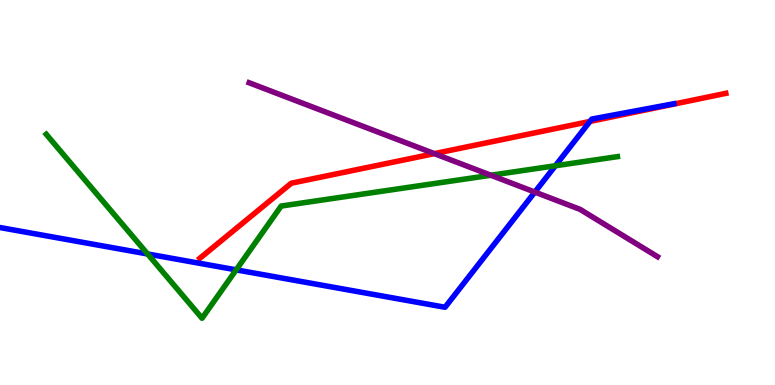[{'lines': ['blue', 'red'], 'intersections': [{'x': 7.61, 'y': 6.85}]}, {'lines': ['green', 'red'], 'intersections': []}, {'lines': ['purple', 'red'], 'intersections': [{'x': 5.6, 'y': 6.01}]}, {'lines': ['blue', 'green'], 'intersections': [{'x': 1.9, 'y': 3.4}, {'x': 3.05, 'y': 2.99}, {'x': 7.17, 'y': 5.69}]}, {'lines': ['blue', 'purple'], 'intersections': [{'x': 6.9, 'y': 5.01}]}, {'lines': ['green', 'purple'], 'intersections': [{'x': 6.33, 'y': 5.45}]}]